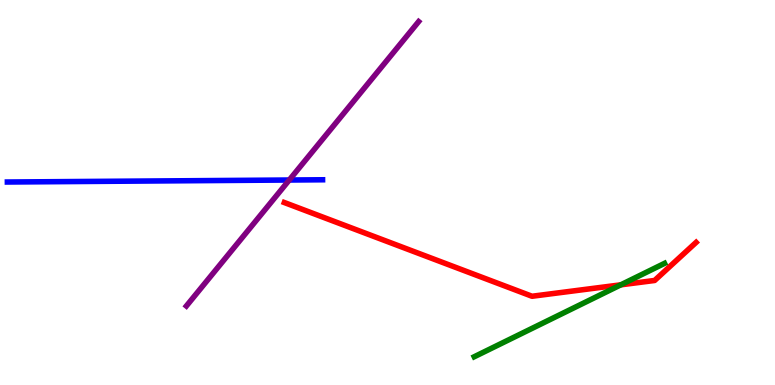[{'lines': ['blue', 'red'], 'intersections': []}, {'lines': ['green', 'red'], 'intersections': [{'x': 8.01, 'y': 2.6}]}, {'lines': ['purple', 'red'], 'intersections': []}, {'lines': ['blue', 'green'], 'intersections': []}, {'lines': ['blue', 'purple'], 'intersections': [{'x': 3.73, 'y': 5.32}]}, {'lines': ['green', 'purple'], 'intersections': []}]